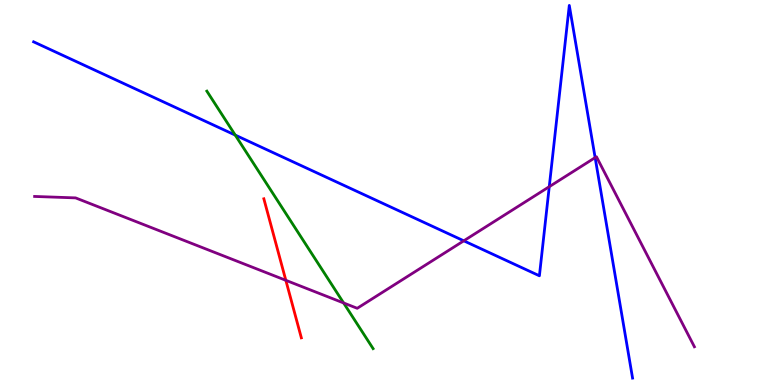[{'lines': ['blue', 'red'], 'intersections': []}, {'lines': ['green', 'red'], 'intersections': []}, {'lines': ['purple', 'red'], 'intersections': [{'x': 3.69, 'y': 2.72}]}, {'lines': ['blue', 'green'], 'intersections': [{'x': 3.04, 'y': 6.49}]}, {'lines': ['blue', 'purple'], 'intersections': [{'x': 5.98, 'y': 3.75}, {'x': 7.09, 'y': 5.15}, {'x': 7.68, 'y': 5.91}]}, {'lines': ['green', 'purple'], 'intersections': [{'x': 4.43, 'y': 2.13}]}]